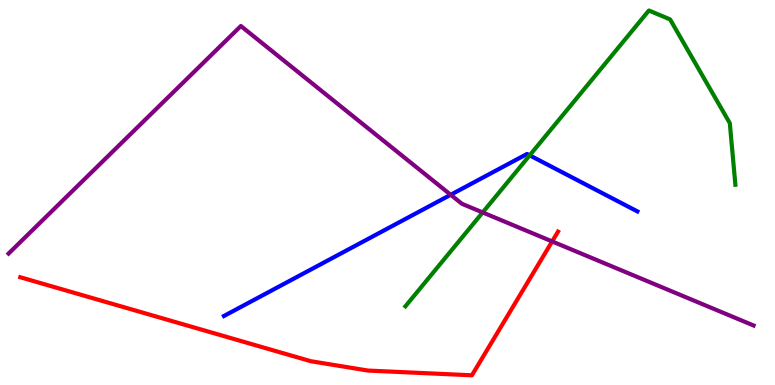[{'lines': ['blue', 'red'], 'intersections': []}, {'lines': ['green', 'red'], 'intersections': []}, {'lines': ['purple', 'red'], 'intersections': [{'x': 7.12, 'y': 3.73}]}, {'lines': ['blue', 'green'], 'intersections': [{'x': 6.83, 'y': 5.97}]}, {'lines': ['blue', 'purple'], 'intersections': [{'x': 5.82, 'y': 4.94}]}, {'lines': ['green', 'purple'], 'intersections': [{'x': 6.23, 'y': 4.48}]}]